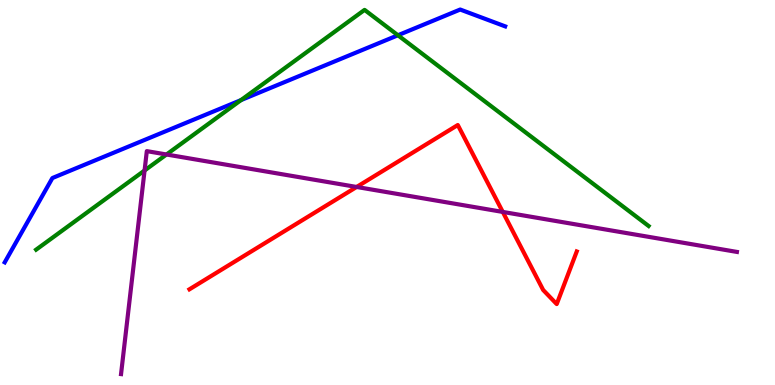[{'lines': ['blue', 'red'], 'intersections': []}, {'lines': ['green', 'red'], 'intersections': []}, {'lines': ['purple', 'red'], 'intersections': [{'x': 4.6, 'y': 5.14}, {'x': 6.49, 'y': 4.5}]}, {'lines': ['blue', 'green'], 'intersections': [{'x': 3.11, 'y': 7.4}, {'x': 5.13, 'y': 9.08}]}, {'lines': ['blue', 'purple'], 'intersections': []}, {'lines': ['green', 'purple'], 'intersections': [{'x': 1.87, 'y': 5.57}, {'x': 2.15, 'y': 5.99}]}]